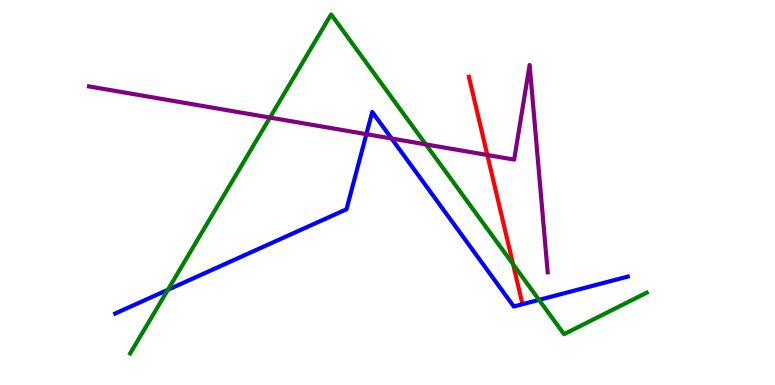[{'lines': ['blue', 'red'], 'intersections': []}, {'lines': ['green', 'red'], 'intersections': [{'x': 6.62, 'y': 3.14}]}, {'lines': ['purple', 'red'], 'intersections': [{'x': 6.29, 'y': 5.97}]}, {'lines': ['blue', 'green'], 'intersections': [{'x': 2.17, 'y': 2.47}, {'x': 6.96, 'y': 2.21}]}, {'lines': ['blue', 'purple'], 'intersections': [{'x': 4.73, 'y': 6.51}, {'x': 5.05, 'y': 6.4}]}, {'lines': ['green', 'purple'], 'intersections': [{'x': 3.48, 'y': 6.95}, {'x': 5.49, 'y': 6.25}]}]